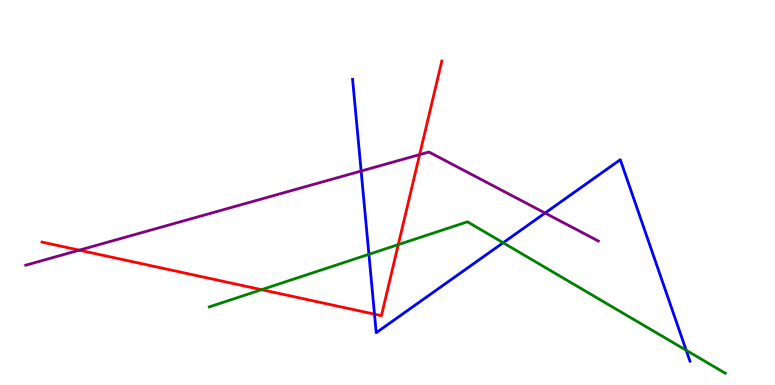[{'lines': ['blue', 'red'], 'intersections': [{'x': 4.83, 'y': 1.84}]}, {'lines': ['green', 'red'], 'intersections': [{'x': 3.38, 'y': 2.48}, {'x': 5.14, 'y': 3.65}]}, {'lines': ['purple', 'red'], 'intersections': [{'x': 1.02, 'y': 3.5}, {'x': 5.41, 'y': 5.98}]}, {'lines': ['blue', 'green'], 'intersections': [{'x': 4.76, 'y': 3.39}, {'x': 6.49, 'y': 3.69}, {'x': 8.85, 'y': 0.902}]}, {'lines': ['blue', 'purple'], 'intersections': [{'x': 4.66, 'y': 5.56}, {'x': 7.03, 'y': 4.47}]}, {'lines': ['green', 'purple'], 'intersections': []}]